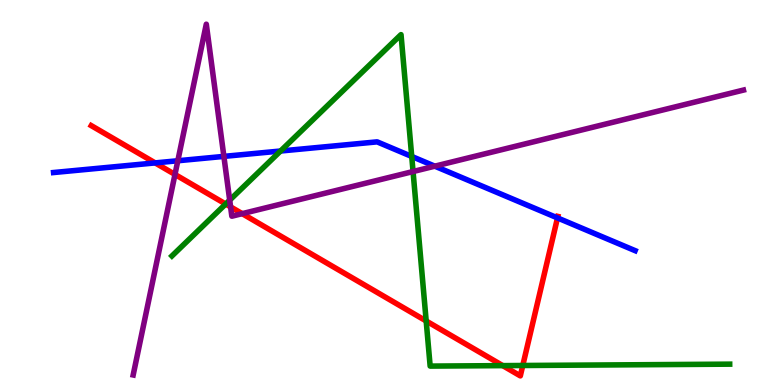[{'lines': ['blue', 'red'], 'intersections': [{'x': 2.0, 'y': 5.77}, {'x': 7.19, 'y': 4.34}]}, {'lines': ['green', 'red'], 'intersections': [{'x': 2.91, 'y': 4.7}, {'x': 5.5, 'y': 1.66}, {'x': 6.49, 'y': 0.503}, {'x': 6.75, 'y': 0.507}]}, {'lines': ['purple', 'red'], 'intersections': [{'x': 2.26, 'y': 5.47}, {'x': 2.98, 'y': 4.63}, {'x': 3.13, 'y': 4.45}]}, {'lines': ['blue', 'green'], 'intersections': [{'x': 3.62, 'y': 6.08}, {'x': 5.31, 'y': 5.94}]}, {'lines': ['blue', 'purple'], 'intersections': [{'x': 2.29, 'y': 5.82}, {'x': 2.89, 'y': 5.94}, {'x': 5.61, 'y': 5.68}]}, {'lines': ['green', 'purple'], 'intersections': [{'x': 2.96, 'y': 4.8}, {'x': 5.33, 'y': 5.54}]}]